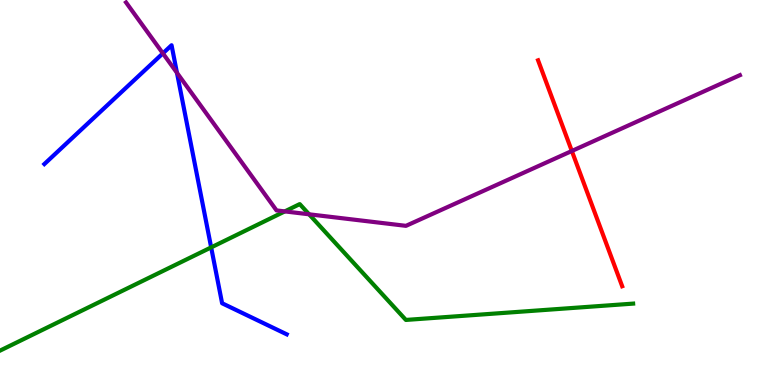[{'lines': ['blue', 'red'], 'intersections': []}, {'lines': ['green', 'red'], 'intersections': []}, {'lines': ['purple', 'red'], 'intersections': [{'x': 7.38, 'y': 6.08}]}, {'lines': ['blue', 'green'], 'intersections': [{'x': 2.72, 'y': 3.57}]}, {'lines': ['blue', 'purple'], 'intersections': [{'x': 2.1, 'y': 8.61}, {'x': 2.28, 'y': 8.11}]}, {'lines': ['green', 'purple'], 'intersections': [{'x': 3.67, 'y': 4.51}, {'x': 3.99, 'y': 4.43}]}]